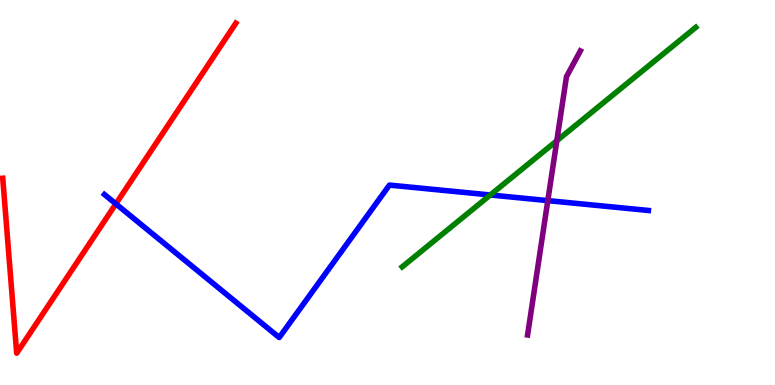[{'lines': ['blue', 'red'], 'intersections': [{'x': 1.5, 'y': 4.71}]}, {'lines': ['green', 'red'], 'intersections': []}, {'lines': ['purple', 'red'], 'intersections': []}, {'lines': ['blue', 'green'], 'intersections': [{'x': 6.33, 'y': 4.94}]}, {'lines': ['blue', 'purple'], 'intersections': [{'x': 7.07, 'y': 4.79}]}, {'lines': ['green', 'purple'], 'intersections': [{'x': 7.18, 'y': 6.34}]}]